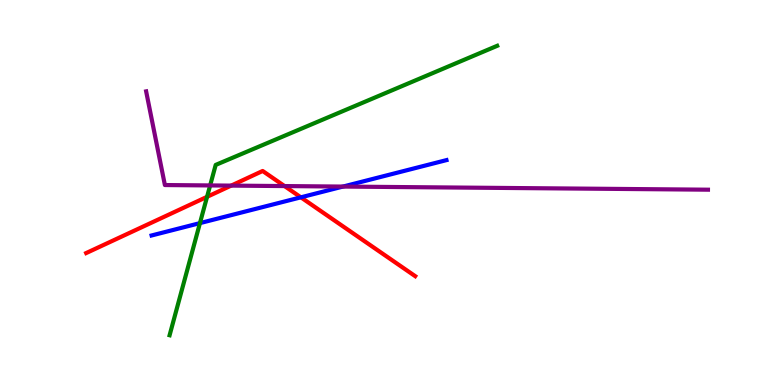[{'lines': ['blue', 'red'], 'intersections': [{'x': 3.88, 'y': 4.87}]}, {'lines': ['green', 'red'], 'intersections': [{'x': 2.67, 'y': 4.89}]}, {'lines': ['purple', 'red'], 'intersections': [{'x': 2.98, 'y': 5.18}, {'x': 3.67, 'y': 5.17}]}, {'lines': ['blue', 'green'], 'intersections': [{'x': 2.58, 'y': 4.2}]}, {'lines': ['blue', 'purple'], 'intersections': [{'x': 4.43, 'y': 5.15}]}, {'lines': ['green', 'purple'], 'intersections': [{'x': 2.71, 'y': 5.18}]}]